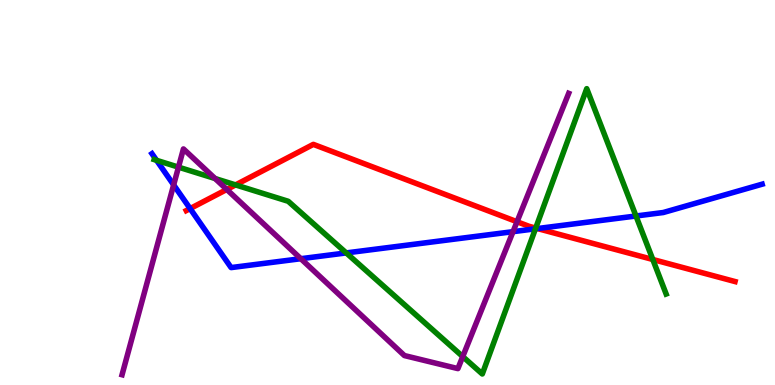[{'lines': ['blue', 'red'], 'intersections': [{'x': 2.45, 'y': 4.58}, {'x': 6.93, 'y': 4.06}]}, {'lines': ['green', 'red'], 'intersections': [{'x': 3.04, 'y': 5.2}, {'x': 6.91, 'y': 4.08}, {'x': 8.42, 'y': 3.26}]}, {'lines': ['purple', 'red'], 'intersections': [{'x': 2.93, 'y': 5.08}, {'x': 6.67, 'y': 4.24}]}, {'lines': ['blue', 'green'], 'intersections': [{'x': 2.02, 'y': 5.84}, {'x': 4.47, 'y': 3.43}, {'x': 6.91, 'y': 4.06}, {'x': 8.21, 'y': 4.39}]}, {'lines': ['blue', 'purple'], 'intersections': [{'x': 2.24, 'y': 5.2}, {'x': 3.88, 'y': 3.28}, {'x': 6.62, 'y': 3.98}]}, {'lines': ['green', 'purple'], 'intersections': [{'x': 2.3, 'y': 5.66}, {'x': 2.78, 'y': 5.36}, {'x': 5.97, 'y': 0.738}]}]